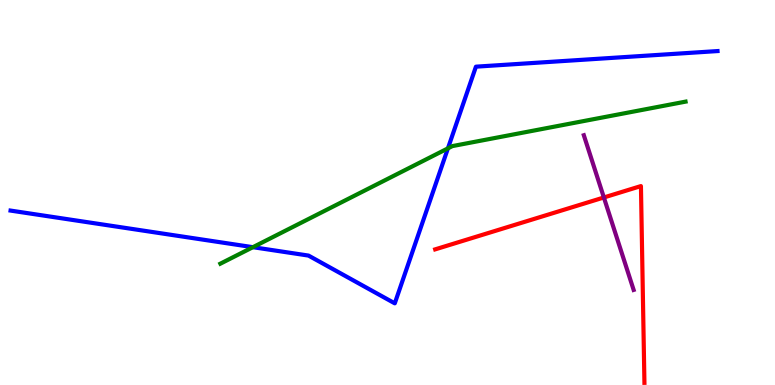[{'lines': ['blue', 'red'], 'intersections': []}, {'lines': ['green', 'red'], 'intersections': []}, {'lines': ['purple', 'red'], 'intersections': [{'x': 7.79, 'y': 4.87}]}, {'lines': ['blue', 'green'], 'intersections': [{'x': 3.26, 'y': 3.58}, {'x': 5.78, 'y': 6.15}]}, {'lines': ['blue', 'purple'], 'intersections': []}, {'lines': ['green', 'purple'], 'intersections': []}]